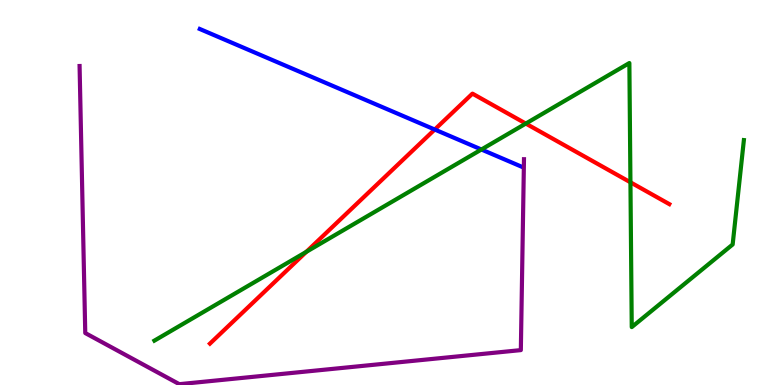[{'lines': ['blue', 'red'], 'intersections': [{'x': 5.61, 'y': 6.64}]}, {'lines': ['green', 'red'], 'intersections': [{'x': 3.95, 'y': 3.46}, {'x': 6.78, 'y': 6.79}, {'x': 8.13, 'y': 5.26}]}, {'lines': ['purple', 'red'], 'intersections': []}, {'lines': ['blue', 'green'], 'intersections': [{'x': 6.21, 'y': 6.12}]}, {'lines': ['blue', 'purple'], 'intersections': []}, {'lines': ['green', 'purple'], 'intersections': []}]